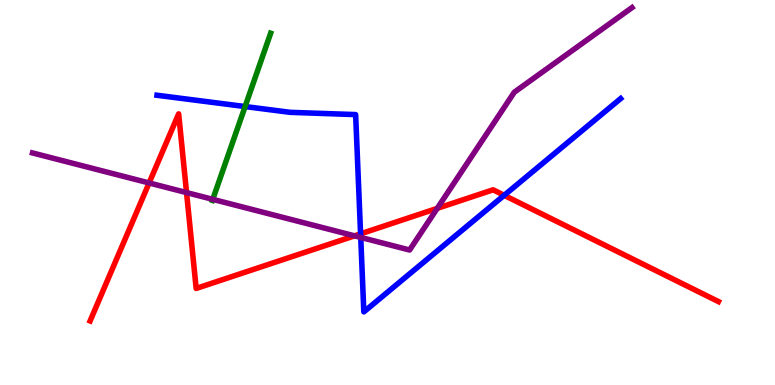[{'lines': ['blue', 'red'], 'intersections': [{'x': 4.65, 'y': 3.93}, {'x': 6.51, 'y': 4.93}]}, {'lines': ['green', 'red'], 'intersections': []}, {'lines': ['purple', 'red'], 'intersections': [{'x': 1.92, 'y': 5.25}, {'x': 2.41, 'y': 5.0}, {'x': 4.57, 'y': 3.87}, {'x': 5.64, 'y': 4.59}]}, {'lines': ['blue', 'green'], 'intersections': [{'x': 3.16, 'y': 7.23}]}, {'lines': ['blue', 'purple'], 'intersections': [{'x': 4.65, 'y': 3.83}]}, {'lines': ['green', 'purple'], 'intersections': [{'x': 2.75, 'y': 4.82}]}]